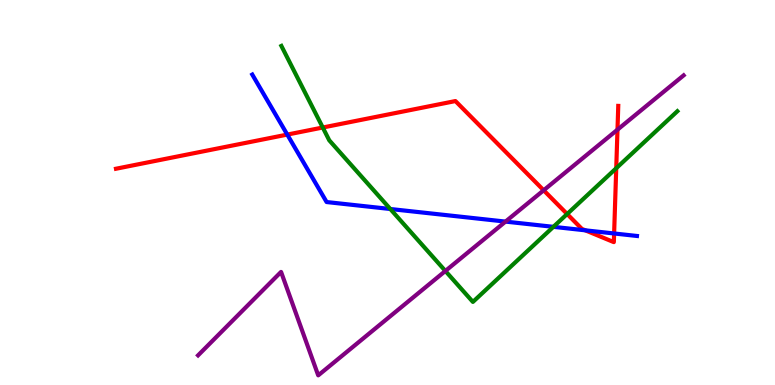[{'lines': ['blue', 'red'], 'intersections': [{'x': 3.71, 'y': 6.5}, {'x': 7.55, 'y': 4.02}, {'x': 7.92, 'y': 3.94}]}, {'lines': ['green', 'red'], 'intersections': [{'x': 4.16, 'y': 6.69}, {'x': 7.32, 'y': 4.44}, {'x': 7.95, 'y': 5.63}]}, {'lines': ['purple', 'red'], 'intersections': [{'x': 7.02, 'y': 5.06}, {'x': 7.97, 'y': 6.63}]}, {'lines': ['blue', 'green'], 'intersections': [{'x': 5.04, 'y': 4.57}, {'x': 7.14, 'y': 4.11}]}, {'lines': ['blue', 'purple'], 'intersections': [{'x': 6.52, 'y': 4.24}]}, {'lines': ['green', 'purple'], 'intersections': [{'x': 5.75, 'y': 2.96}]}]